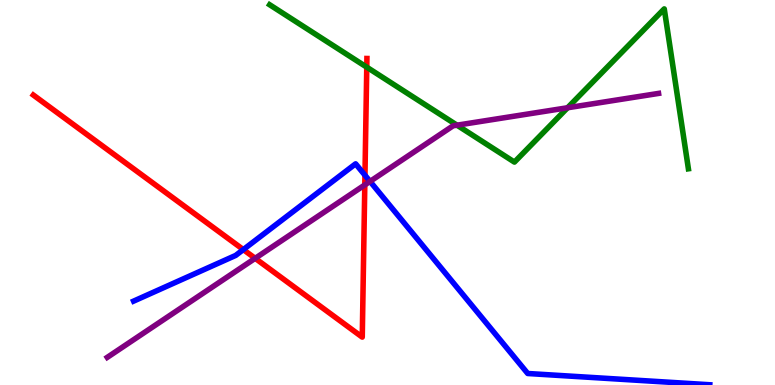[{'lines': ['blue', 'red'], 'intersections': [{'x': 3.14, 'y': 3.52}, {'x': 4.71, 'y': 5.45}]}, {'lines': ['green', 'red'], 'intersections': [{'x': 4.73, 'y': 8.26}]}, {'lines': ['purple', 'red'], 'intersections': [{'x': 3.29, 'y': 3.29}, {'x': 4.71, 'y': 5.2}]}, {'lines': ['blue', 'green'], 'intersections': []}, {'lines': ['blue', 'purple'], 'intersections': [{'x': 4.77, 'y': 5.29}]}, {'lines': ['green', 'purple'], 'intersections': [{'x': 5.9, 'y': 6.75}, {'x': 7.32, 'y': 7.2}]}]